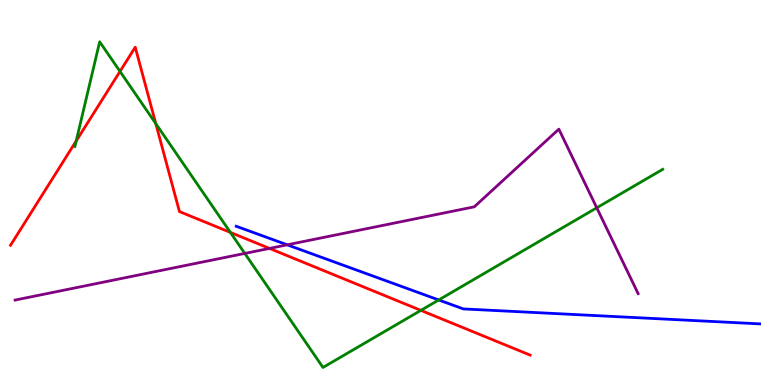[{'lines': ['blue', 'red'], 'intersections': []}, {'lines': ['green', 'red'], 'intersections': [{'x': 0.983, 'y': 6.34}, {'x': 1.55, 'y': 8.15}, {'x': 2.01, 'y': 6.79}, {'x': 2.97, 'y': 3.96}, {'x': 5.43, 'y': 1.94}]}, {'lines': ['purple', 'red'], 'intersections': [{'x': 3.48, 'y': 3.55}]}, {'lines': ['blue', 'green'], 'intersections': [{'x': 5.66, 'y': 2.21}]}, {'lines': ['blue', 'purple'], 'intersections': [{'x': 3.71, 'y': 3.64}]}, {'lines': ['green', 'purple'], 'intersections': [{'x': 3.16, 'y': 3.42}, {'x': 7.7, 'y': 4.6}]}]